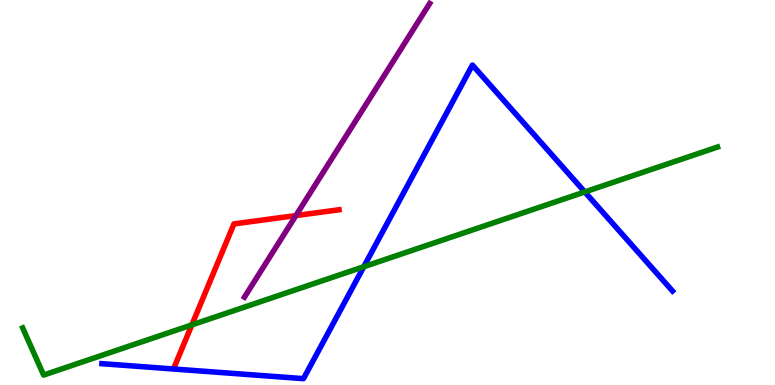[{'lines': ['blue', 'red'], 'intersections': []}, {'lines': ['green', 'red'], 'intersections': [{'x': 2.48, 'y': 1.56}]}, {'lines': ['purple', 'red'], 'intersections': [{'x': 3.82, 'y': 4.4}]}, {'lines': ['blue', 'green'], 'intersections': [{'x': 4.69, 'y': 3.07}, {'x': 7.55, 'y': 5.01}]}, {'lines': ['blue', 'purple'], 'intersections': []}, {'lines': ['green', 'purple'], 'intersections': []}]